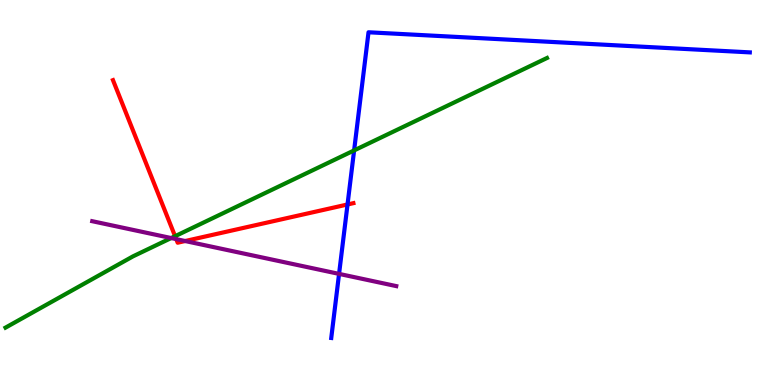[{'lines': ['blue', 'red'], 'intersections': [{'x': 4.48, 'y': 4.69}]}, {'lines': ['green', 'red'], 'intersections': [{'x': 2.26, 'y': 3.87}]}, {'lines': ['purple', 'red'], 'intersections': [{'x': 2.27, 'y': 3.79}, {'x': 2.39, 'y': 3.74}]}, {'lines': ['blue', 'green'], 'intersections': [{'x': 4.57, 'y': 6.09}]}, {'lines': ['blue', 'purple'], 'intersections': [{'x': 4.38, 'y': 2.89}]}, {'lines': ['green', 'purple'], 'intersections': [{'x': 2.21, 'y': 3.82}]}]